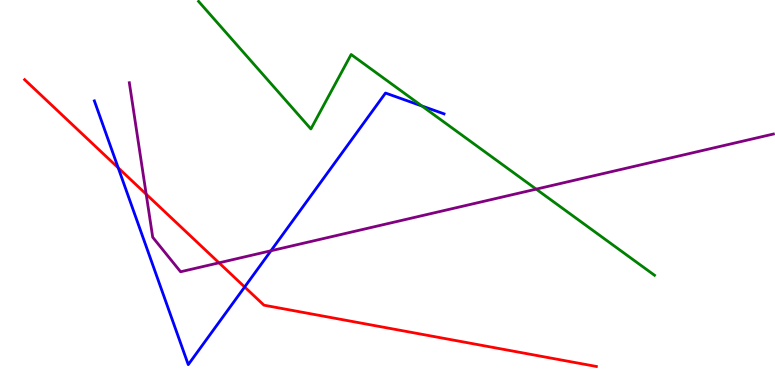[{'lines': ['blue', 'red'], 'intersections': [{'x': 1.53, 'y': 5.64}, {'x': 3.16, 'y': 2.55}]}, {'lines': ['green', 'red'], 'intersections': []}, {'lines': ['purple', 'red'], 'intersections': [{'x': 1.89, 'y': 4.96}, {'x': 2.83, 'y': 3.17}]}, {'lines': ['blue', 'green'], 'intersections': [{'x': 5.44, 'y': 7.25}]}, {'lines': ['blue', 'purple'], 'intersections': [{'x': 3.5, 'y': 3.49}]}, {'lines': ['green', 'purple'], 'intersections': [{'x': 6.92, 'y': 5.09}]}]